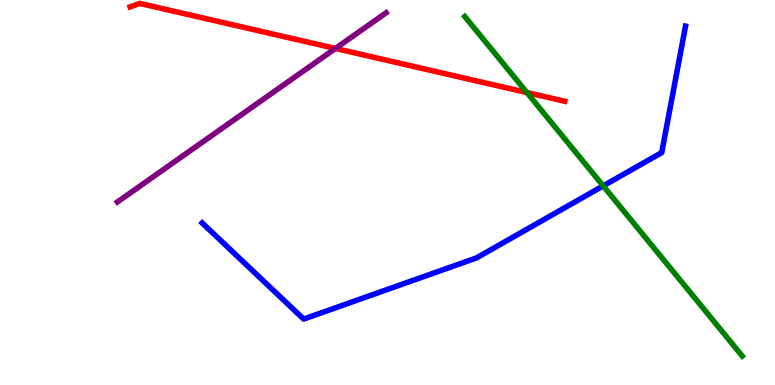[{'lines': ['blue', 'red'], 'intersections': []}, {'lines': ['green', 'red'], 'intersections': [{'x': 6.8, 'y': 7.6}]}, {'lines': ['purple', 'red'], 'intersections': [{'x': 4.33, 'y': 8.74}]}, {'lines': ['blue', 'green'], 'intersections': [{'x': 7.78, 'y': 5.17}]}, {'lines': ['blue', 'purple'], 'intersections': []}, {'lines': ['green', 'purple'], 'intersections': []}]